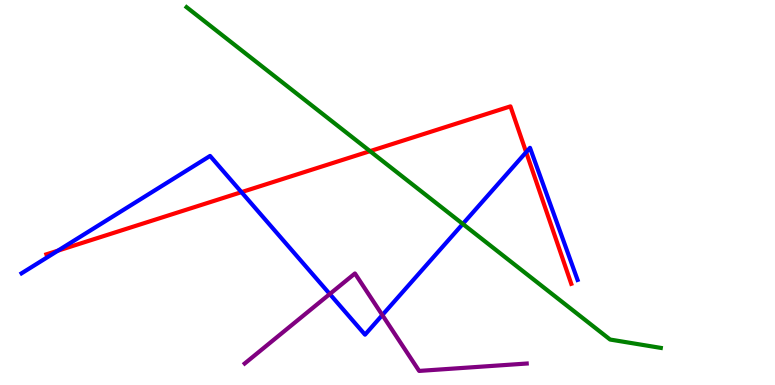[{'lines': ['blue', 'red'], 'intersections': [{'x': 0.748, 'y': 3.49}, {'x': 3.12, 'y': 5.01}, {'x': 6.79, 'y': 6.05}]}, {'lines': ['green', 'red'], 'intersections': [{'x': 4.77, 'y': 6.07}]}, {'lines': ['purple', 'red'], 'intersections': []}, {'lines': ['blue', 'green'], 'intersections': [{'x': 5.97, 'y': 4.18}]}, {'lines': ['blue', 'purple'], 'intersections': [{'x': 4.26, 'y': 2.36}, {'x': 4.93, 'y': 1.82}]}, {'lines': ['green', 'purple'], 'intersections': []}]